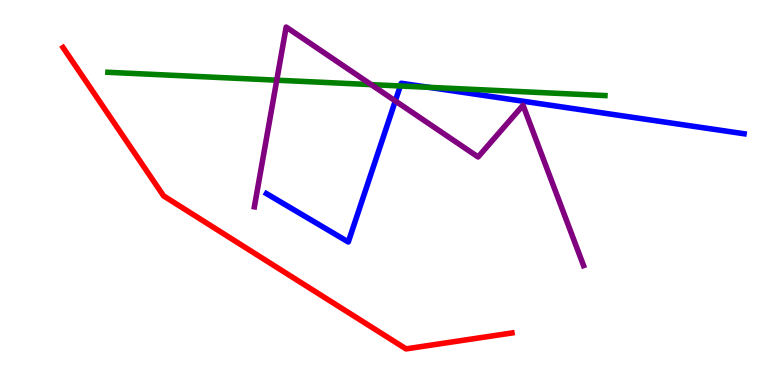[{'lines': ['blue', 'red'], 'intersections': []}, {'lines': ['green', 'red'], 'intersections': []}, {'lines': ['purple', 'red'], 'intersections': []}, {'lines': ['blue', 'green'], 'intersections': [{'x': 5.17, 'y': 7.77}, {'x': 5.53, 'y': 7.73}]}, {'lines': ['blue', 'purple'], 'intersections': [{'x': 5.1, 'y': 7.38}]}, {'lines': ['green', 'purple'], 'intersections': [{'x': 3.57, 'y': 7.92}, {'x': 4.79, 'y': 7.8}]}]